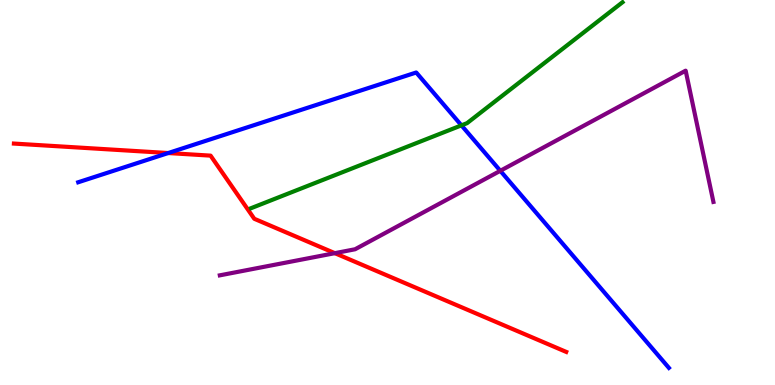[{'lines': ['blue', 'red'], 'intersections': [{'x': 2.17, 'y': 6.02}]}, {'lines': ['green', 'red'], 'intersections': []}, {'lines': ['purple', 'red'], 'intersections': [{'x': 4.32, 'y': 3.42}]}, {'lines': ['blue', 'green'], 'intersections': [{'x': 5.95, 'y': 6.74}]}, {'lines': ['blue', 'purple'], 'intersections': [{'x': 6.46, 'y': 5.56}]}, {'lines': ['green', 'purple'], 'intersections': []}]